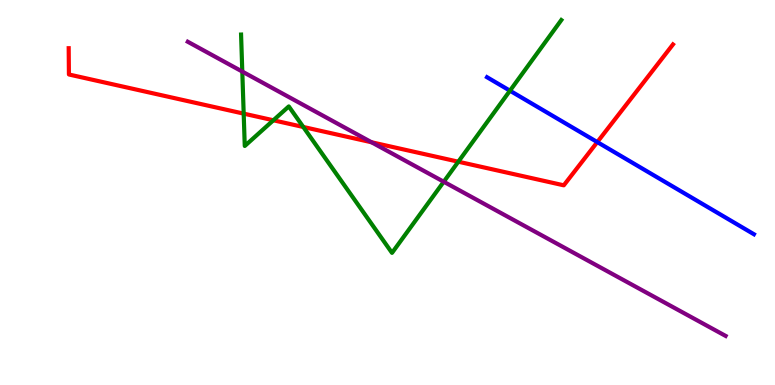[{'lines': ['blue', 'red'], 'intersections': [{'x': 7.71, 'y': 6.31}]}, {'lines': ['green', 'red'], 'intersections': [{'x': 3.14, 'y': 7.05}, {'x': 3.53, 'y': 6.88}, {'x': 3.91, 'y': 6.7}, {'x': 5.91, 'y': 5.8}]}, {'lines': ['purple', 'red'], 'intersections': [{'x': 4.79, 'y': 6.3}]}, {'lines': ['blue', 'green'], 'intersections': [{'x': 6.58, 'y': 7.64}]}, {'lines': ['blue', 'purple'], 'intersections': []}, {'lines': ['green', 'purple'], 'intersections': [{'x': 3.13, 'y': 8.14}, {'x': 5.73, 'y': 5.28}]}]